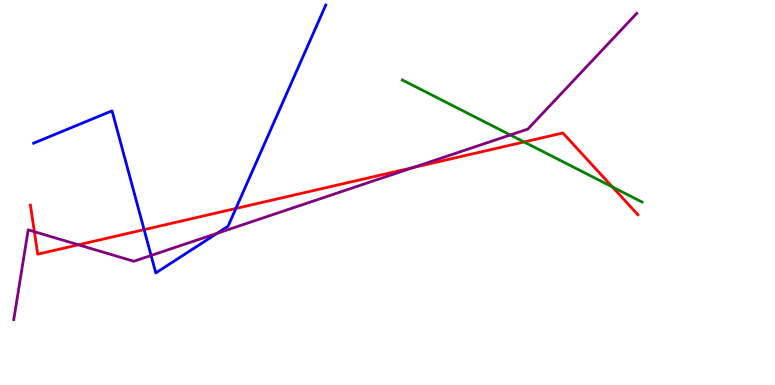[{'lines': ['blue', 'red'], 'intersections': [{'x': 1.86, 'y': 4.04}, {'x': 3.04, 'y': 4.59}]}, {'lines': ['green', 'red'], 'intersections': [{'x': 6.76, 'y': 6.31}, {'x': 7.9, 'y': 5.14}]}, {'lines': ['purple', 'red'], 'intersections': [{'x': 0.444, 'y': 3.98}, {'x': 1.01, 'y': 3.64}, {'x': 5.33, 'y': 5.65}]}, {'lines': ['blue', 'green'], 'intersections': []}, {'lines': ['blue', 'purple'], 'intersections': [{'x': 1.95, 'y': 3.36}, {'x': 2.8, 'y': 3.94}]}, {'lines': ['green', 'purple'], 'intersections': [{'x': 6.58, 'y': 6.49}]}]